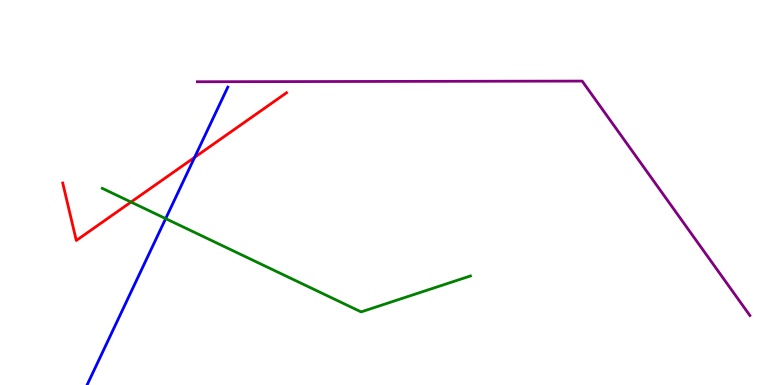[{'lines': ['blue', 'red'], 'intersections': [{'x': 2.51, 'y': 5.91}]}, {'lines': ['green', 'red'], 'intersections': [{'x': 1.69, 'y': 4.75}]}, {'lines': ['purple', 'red'], 'intersections': []}, {'lines': ['blue', 'green'], 'intersections': [{'x': 2.14, 'y': 4.32}]}, {'lines': ['blue', 'purple'], 'intersections': []}, {'lines': ['green', 'purple'], 'intersections': []}]